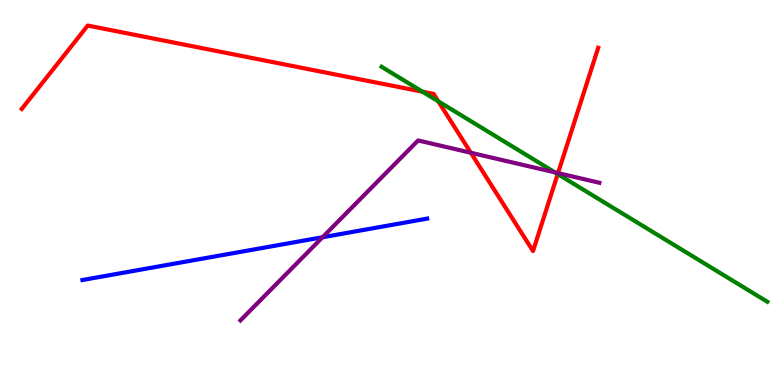[{'lines': ['blue', 'red'], 'intersections': []}, {'lines': ['green', 'red'], 'intersections': [{'x': 5.45, 'y': 7.62}, {'x': 5.66, 'y': 7.37}, {'x': 7.2, 'y': 5.48}]}, {'lines': ['purple', 'red'], 'intersections': [{'x': 6.08, 'y': 6.03}, {'x': 7.2, 'y': 5.5}]}, {'lines': ['blue', 'green'], 'intersections': []}, {'lines': ['blue', 'purple'], 'intersections': [{'x': 4.16, 'y': 3.84}]}, {'lines': ['green', 'purple'], 'intersections': [{'x': 7.16, 'y': 5.52}]}]